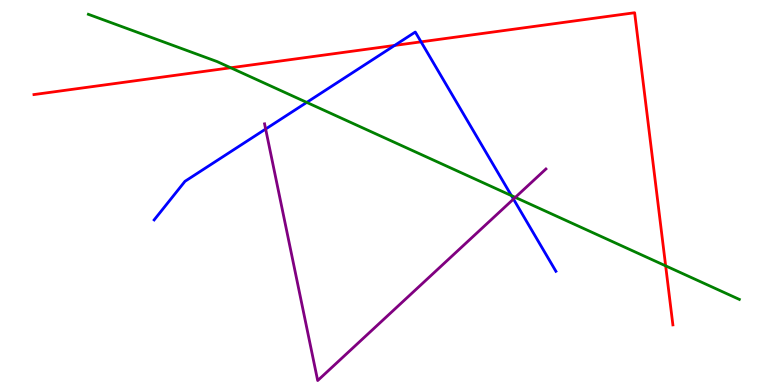[{'lines': ['blue', 'red'], 'intersections': [{'x': 5.09, 'y': 8.82}, {'x': 5.43, 'y': 8.91}]}, {'lines': ['green', 'red'], 'intersections': [{'x': 2.98, 'y': 8.24}, {'x': 8.59, 'y': 3.09}]}, {'lines': ['purple', 'red'], 'intersections': []}, {'lines': ['blue', 'green'], 'intersections': [{'x': 3.96, 'y': 7.34}, {'x': 6.6, 'y': 4.92}]}, {'lines': ['blue', 'purple'], 'intersections': [{'x': 3.43, 'y': 6.65}, {'x': 6.63, 'y': 4.83}]}, {'lines': ['green', 'purple'], 'intersections': [{'x': 6.65, 'y': 4.87}]}]